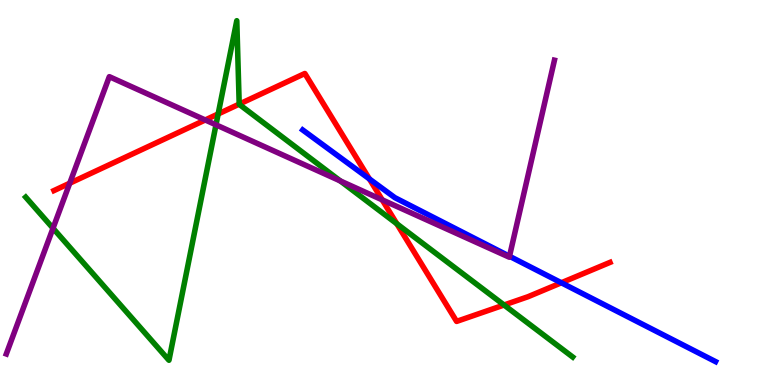[{'lines': ['blue', 'red'], 'intersections': [{'x': 4.77, 'y': 5.35}, {'x': 7.24, 'y': 2.66}]}, {'lines': ['green', 'red'], 'intersections': [{'x': 2.81, 'y': 7.04}, {'x': 3.09, 'y': 7.3}, {'x': 5.12, 'y': 4.19}, {'x': 6.5, 'y': 2.08}]}, {'lines': ['purple', 'red'], 'intersections': [{'x': 0.9, 'y': 5.24}, {'x': 2.65, 'y': 6.88}, {'x': 4.93, 'y': 4.81}]}, {'lines': ['blue', 'green'], 'intersections': []}, {'lines': ['blue', 'purple'], 'intersections': [{'x': 6.57, 'y': 3.34}]}, {'lines': ['green', 'purple'], 'intersections': [{'x': 0.684, 'y': 4.07}, {'x': 2.79, 'y': 6.76}, {'x': 4.39, 'y': 5.3}]}]